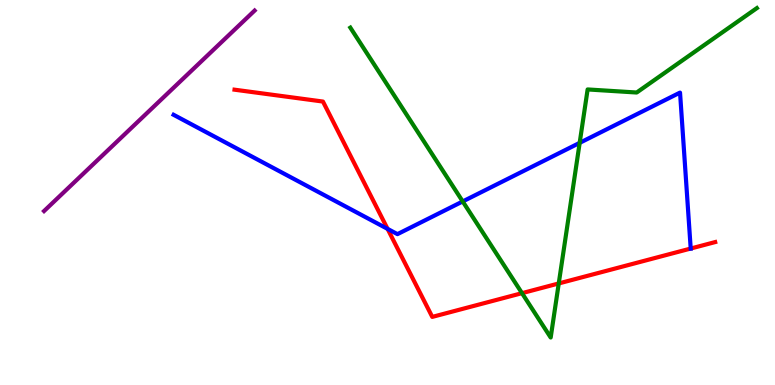[{'lines': ['blue', 'red'], 'intersections': [{'x': 5.0, 'y': 4.05}, {'x': 8.91, 'y': 3.54}]}, {'lines': ['green', 'red'], 'intersections': [{'x': 6.74, 'y': 2.39}, {'x': 7.21, 'y': 2.64}]}, {'lines': ['purple', 'red'], 'intersections': []}, {'lines': ['blue', 'green'], 'intersections': [{'x': 5.97, 'y': 4.77}, {'x': 7.48, 'y': 6.29}]}, {'lines': ['blue', 'purple'], 'intersections': []}, {'lines': ['green', 'purple'], 'intersections': []}]